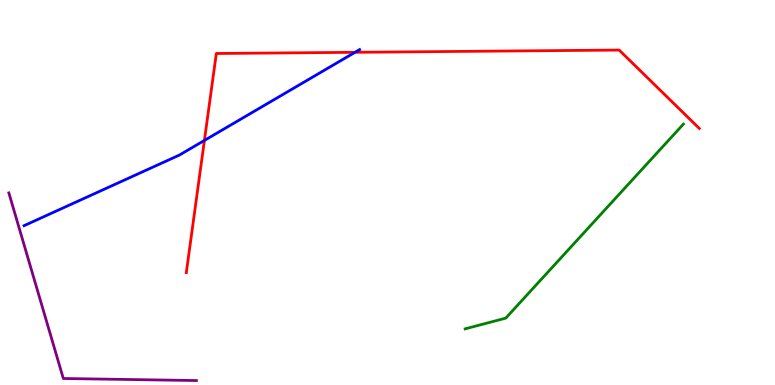[{'lines': ['blue', 'red'], 'intersections': [{'x': 2.64, 'y': 6.35}, {'x': 4.58, 'y': 8.64}]}, {'lines': ['green', 'red'], 'intersections': []}, {'lines': ['purple', 'red'], 'intersections': []}, {'lines': ['blue', 'green'], 'intersections': []}, {'lines': ['blue', 'purple'], 'intersections': []}, {'lines': ['green', 'purple'], 'intersections': []}]